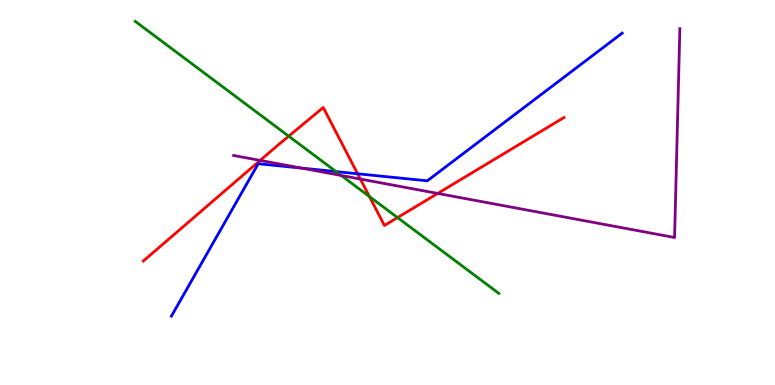[{'lines': ['blue', 'red'], 'intersections': [{'x': 4.61, 'y': 5.49}]}, {'lines': ['green', 'red'], 'intersections': [{'x': 3.73, 'y': 6.46}, {'x': 4.77, 'y': 4.89}, {'x': 5.13, 'y': 4.35}]}, {'lines': ['purple', 'red'], 'intersections': [{'x': 3.36, 'y': 5.83}, {'x': 4.65, 'y': 5.35}, {'x': 5.65, 'y': 4.98}]}, {'lines': ['blue', 'green'], 'intersections': [{'x': 4.34, 'y': 5.54}]}, {'lines': ['blue', 'purple'], 'intersections': [{'x': 3.89, 'y': 5.63}]}, {'lines': ['green', 'purple'], 'intersections': [{'x': 4.4, 'y': 5.44}]}]